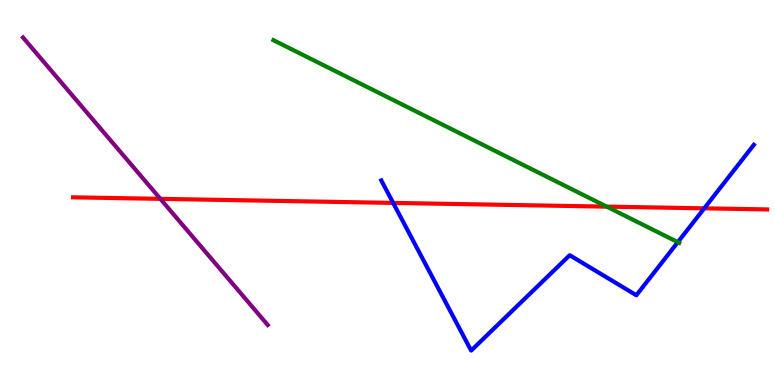[{'lines': ['blue', 'red'], 'intersections': [{'x': 5.07, 'y': 4.73}, {'x': 9.09, 'y': 4.59}]}, {'lines': ['green', 'red'], 'intersections': [{'x': 7.83, 'y': 4.63}]}, {'lines': ['purple', 'red'], 'intersections': [{'x': 2.07, 'y': 4.84}]}, {'lines': ['blue', 'green'], 'intersections': [{'x': 8.75, 'y': 3.71}]}, {'lines': ['blue', 'purple'], 'intersections': []}, {'lines': ['green', 'purple'], 'intersections': []}]